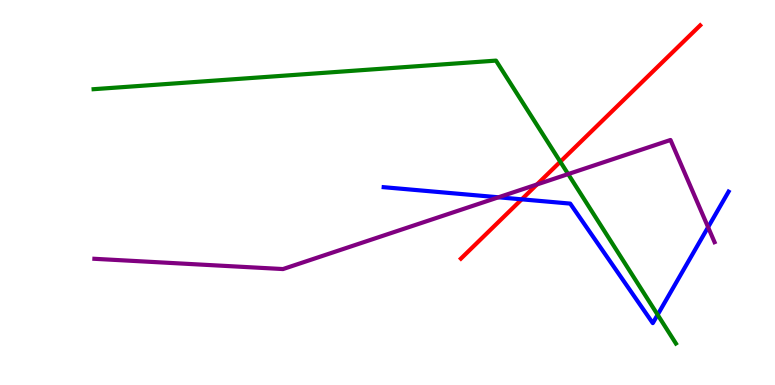[{'lines': ['blue', 'red'], 'intersections': [{'x': 6.73, 'y': 4.82}]}, {'lines': ['green', 'red'], 'intersections': [{'x': 7.23, 'y': 5.8}]}, {'lines': ['purple', 'red'], 'intersections': [{'x': 6.93, 'y': 5.21}]}, {'lines': ['blue', 'green'], 'intersections': [{'x': 8.49, 'y': 1.82}]}, {'lines': ['blue', 'purple'], 'intersections': [{'x': 6.43, 'y': 4.88}, {'x': 9.14, 'y': 4.1}]}, {'lines': ['green', 'purple'], 'intersections': [{'x': 7.33, 'y': 5.48}]}]